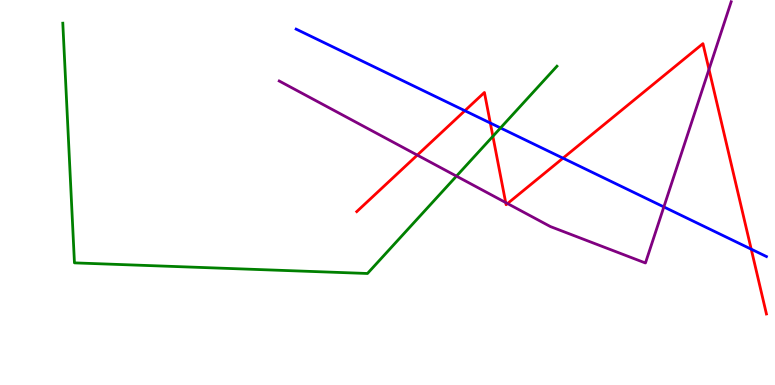[{'lines': ['blue', 'red'], 'intersections': [{'x': 6.0, 'y': 7.12}, {'x': 6.33, 'y': 6.8}, {'x': 7.26, 'y': 5.89}, {'x': 9.69, 'y': 3.53}]}, {'lines': ['green', 'red'], 'intersections': [{'x': 6.36, 'y': 6.46}]}, {'lines': ['purple', 'red'], 'intersections': [{'x': 5.38, 'y': 5.97}, {'x': 6.53, 'y': 4.74}, {'x': 6.55, 'y': 4.71}, {'x': 9.15, 'y': 8.2}]}, {'lines': ['blue', 'green'], 'intersections': [{'x': 6.46, 'y': 6.68}]}, {'lines': ['blue', 'purple'], 'intersections': [{'x': 8.57, 'y': 4.63}]}, {'lines': ['green', 'purple'], 'intersections': [{'x': 5.89, 'y': 5.42}]}]